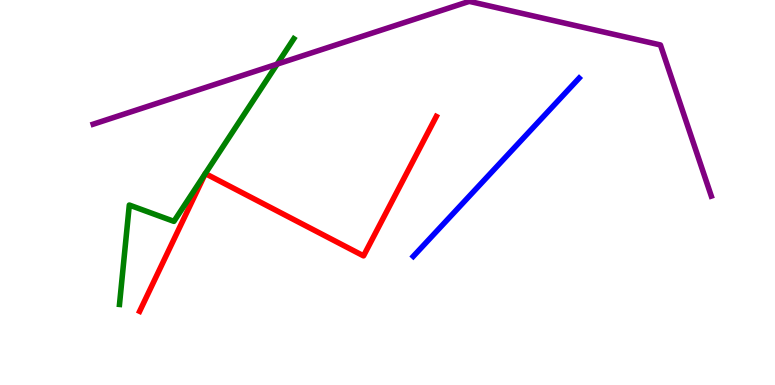[{'lines': ['blue', 'red'], 'intersections': []}, {'lines': ['green', 'red'], 'intersections': []}, {'lines': ['purple', 'red'], 'intersections': []}, {'lines': ['blue', 'green'], 'intersections': []}, {'lines': ['blue', 'purple'], 'intersections': []}, {'lines': ['green', 'purple'], 'intersections': [{'x': 3.58, 'y': 8.33}]}]